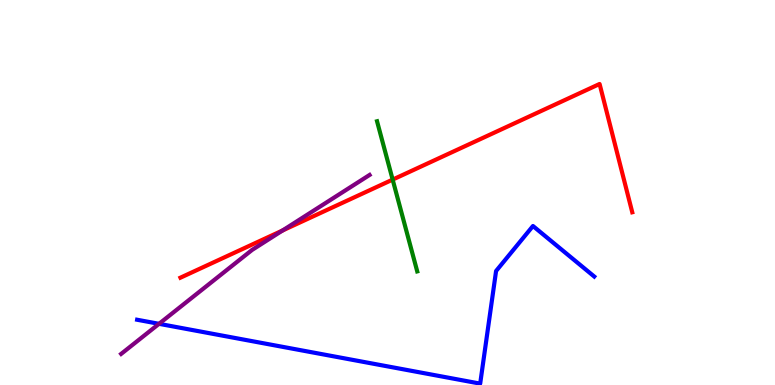[{'lines': ['blue', 'red'], 'intersections': []}, {'lines': ['green', 'red'], 'intersections': [{'x': 5.07, 'y': 5.33}]}, {'lines': ['purple', 'red'], 'intersections': [{'x': 3.65, 'y': 4.01}]}, {'lines': ['blue', 'green'], 'intersections': []}, {'lines': ['blue', 'purple'], 'intersections': [{'x': 2.05, 'y': 1.59}]}, {'lines': ['green', 'purple'], 'intersections': []}]